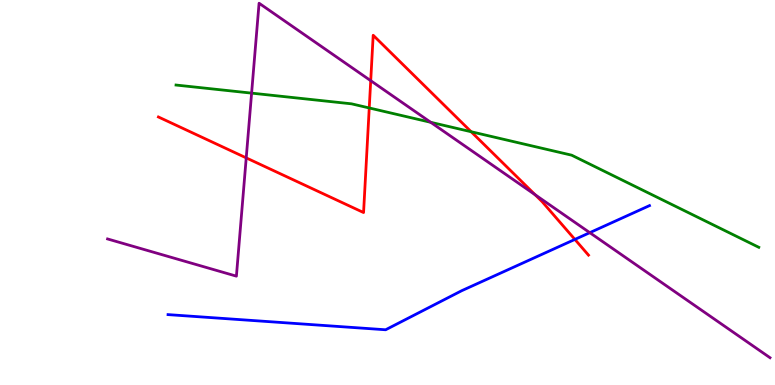[{'lines': ['blue', 'red'], 'intersections': [{'x': 7.42, 'y': 3.78}]}, {'lines': ['green', 'red'], 'intersections': [{'x': 4.76, 'y': 7.2}, {'x': 6.08, 'y': 6.58}]}, {'lines': ['purple', 'red'], 'intersections': [{'x': 3.18, 'y': 5.9}, {'x': 4.78, 'y': 7.9}, {'x': 6.9, 'y': 4.94}]}, {'lines': ['blue', 'green'], 'intersections': []}, {'lines': ['blue', 'purple'], 'intersections': [{'x': 7.61, 'y': 3.96}]}, {'lines': ['green', 'purple'], 'intersections': [{'x': 3.25, 'y': 7.58}, {'x': 5.56, 'y': 6.82}]}]